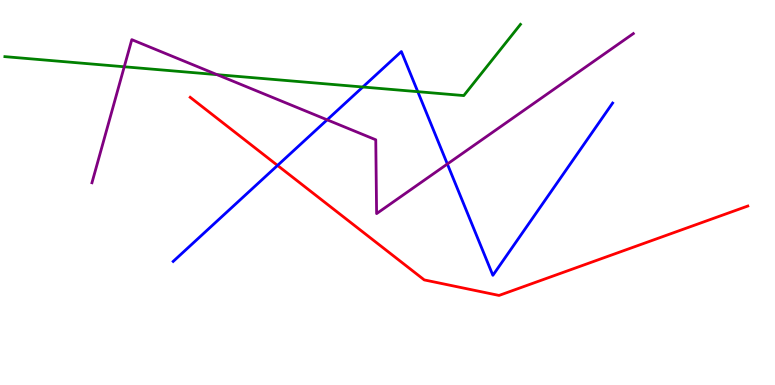[{'lines': ['blue', 'red'], 'intersections': [{'x': 3.58, 'y': 5.7}]}, {'lines': ['green', 'red'], 'intersections': []}, {'lines': ['purple', 'red'], 'intersections': []}, {'lines': ['blue', 'green'], 'intersections': [{'x': 4.68, 'y': 7.74}, {'x': 5.39, 'y': 7.62}]}, {'lines': ['blue', 'purple'], 'intersections': [{'x': 4.22, 'y': 6.89}, {'x': 5.77, 'y': 5.74}]}, {'lines': ['green', 'purple'], 'intersections': [{'x': 1.6, 'y': 8.27}, {'x': 2.8, 'y': 8.06}]}]